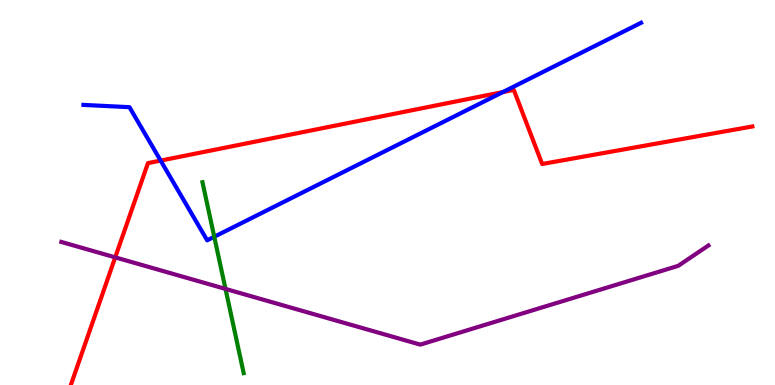[{'lines': ['blue', 'red'], 'intersections': [{'x': 2.07, 'y': 5.83}, {'x': 6.49, 'y': 7.61}]}, {'lines': ['green', 'red'], 'intersections': []}, {'lines': ['purple', 'red'], 'intersections': [{'x': 1.49, 'y': 3.32}]}, {'lines': ['blue', 'green'], 'intersections': [{'x': 2.76, 'y': 3.85}]}, {'lines': ['blue', 'purple'], 'intersections': []}, {'lines': ['green', 'purple'], 'intersections': [{'x': 2.91, 'y': 2.5}]}]